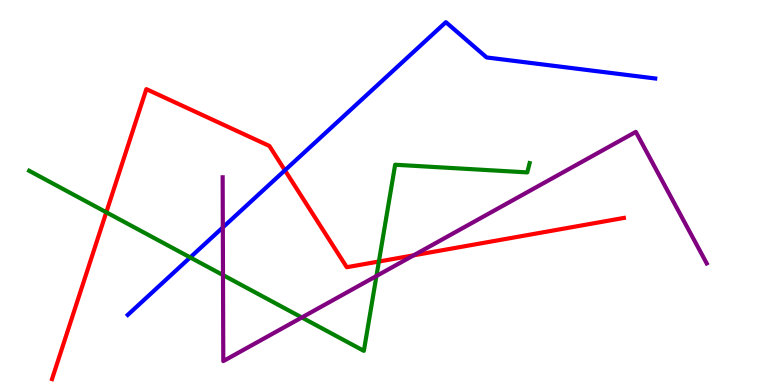[{'lines': ['blue', 'red'], 'intersections': [{'x': 3.68, 'y': 5.58}]}, {'lines': ['green', 'red'], 'intersections': [{'x': 1.37, 'y': 4.49}, {'x': 4.89, 'y': 3.21}]}, {'lines': ['purple', 'red'], 'intersections': [{'x': 5.34, 'y': 3.37}]}, {'lines': ['blue', 'green'], 'intersections': [{'x': 2.45, 'y': 3.31}]}, {'lines': ['blue', 'purple'], 'intersections': [{'x': 2.88, 'y': 4.09}]}, {'lines': ['green', 'purple'], 'intersections': [{'x': 2.88, 'y': 2.86}, {'x': 3.89, 'y': 1.75}, {'x': 4.86, 'y': 2.83}]}]